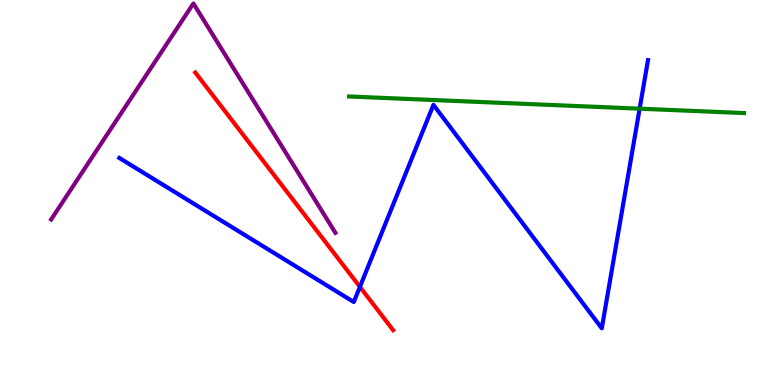[{'lines': ['blue', 'red'], 'intersections': [{'x': 4.64, 'y': 2.55}]}, {'lines': ['green', 'red'], 'intersections': []}, {'lines': ['purple', 'red'], 'intersections': []}, {'lines': ['blue', 'green'], 'intersections': [{'x': 8.25, 'y': 7.18}]}, {'lines': ['blue', 'purple'], 'intersections': []}, {'lines': ['green', 'purple'], 'intersections': []}]